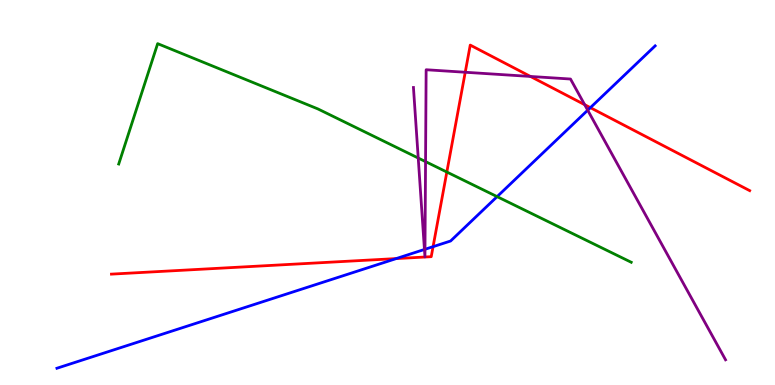[{'lines': ['blue', 'red'], 'intersections': [{'x': 5.11, 'y': 3.28}, {'x': 5.59, 'y': 3.59}, {'x': 7.62, 'y': 7.2}]}, {'lines': ['green', 'red'], 'intersections': [{'x': 5.77, 'y': 5.53}]}, {'lines': ['purple', 'red'], 'intersections': [{'x': 6.0, 'y': 8.12}, {'x': 6.84, 'y': 8.01}, {'x': 7.54, 'y': 7.28}]}, {'lines': ['blue', 'green'], 'intersections': [{'x': 6.41, 'y': 4.89}]}, {'lines': ['blue', 'purple'], 'intersections': [{'x': 5.48, 'y': 3.52}, {'x': 5.48, 'y': 3.53}, {'x': 7.58, 'y': 7.14}]}, {'lines': ['green', 'purple'], 'intersections': [{'x': 5.4, 'y': 5.9}, {'x': 5.49, 'y': 5.8}]}]